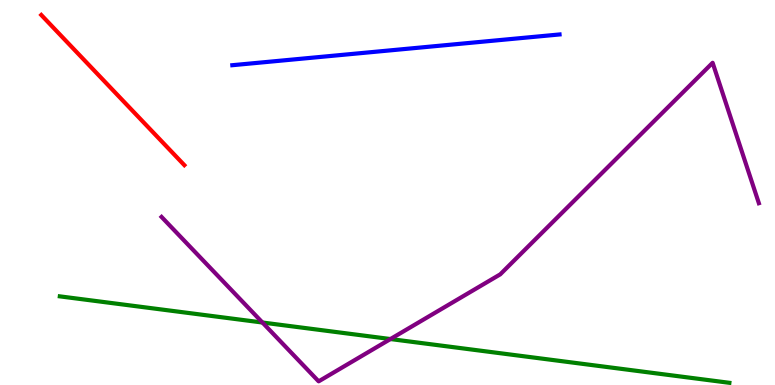[{'lines': ['blue', 'red'], 'intersections': []}, {'lines': ['green', 'red'], 'intersections': []}, {'lines': ['purple', 'red'], 'intersections': []}, {'lines': ['blue', 'green'], 'intersections': []}, {'lines': ['blue', 'purple'], 'intersections': []}, {'lines': ['green', 'purple'], 'intersections': [{'x': 3.39, 'y': 1.62}, {'x': 5.04, 'y': 1.19}]}]